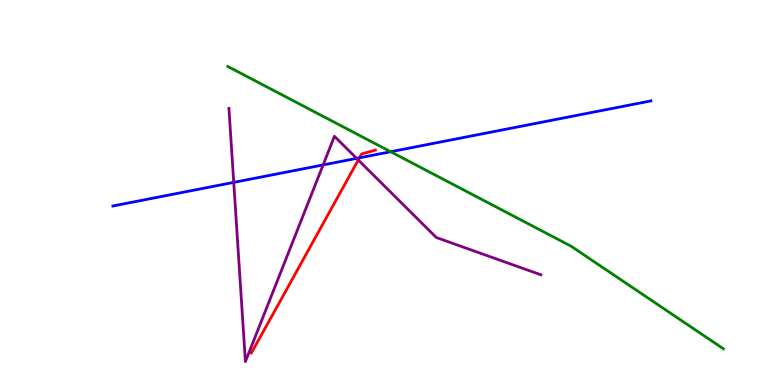[{'lines': ['blue', 'red'], 'intersections': [{'x': 4.64, 'y': 5.9}]}, {'lines': ['green', 'red'], 'intersections': []}, {'lines': ['purple', 'red'], 'intersections': [{'x': 4.62, 'y': 5.84}]}, {'lines': ['blue', 'green'], 'intersections': [{'x': 5.04, 'y': 6.06}]}, {'lines': ['blue', 'purple'], 'intersections': [{'x': 3.02, 'y': 5.26}, {'x': 4.17, 'y': 5.72}, {'x': 4.6, 'y': 5.89}]}, {'lines': ['green', 'purple'], 'intersections': []}]